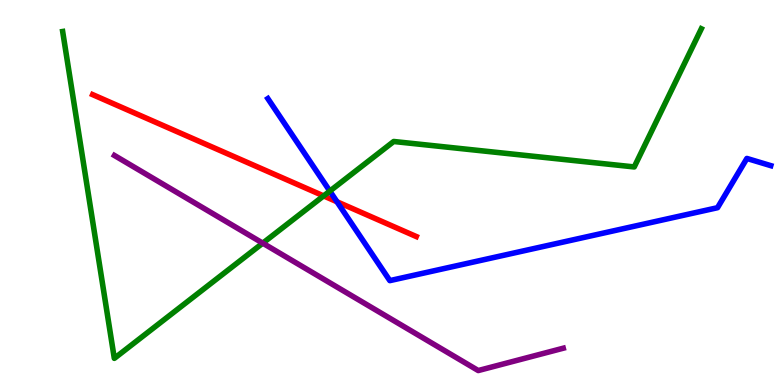[{'lines': ['blue', 'red'], 'intersections': [{'x': 4.35, 'y': 4.76}]}, {'lines': ['green', 'red'], 'intersections': [{'x': 4.18, 'y': 4.91}]}, {'lines': ['purple', 'red'], 'intersections': []}, {'lines': ['blue', 'green'], 'intersections': [{'x': 4.26, 'y': 5.04}]}, {'lines': ['blue', 'purple'], 'intersections': []}, {'lines': ['green', 'purple'], 'intersections': [{'x': 3.39, 'y': 3.68}]}]